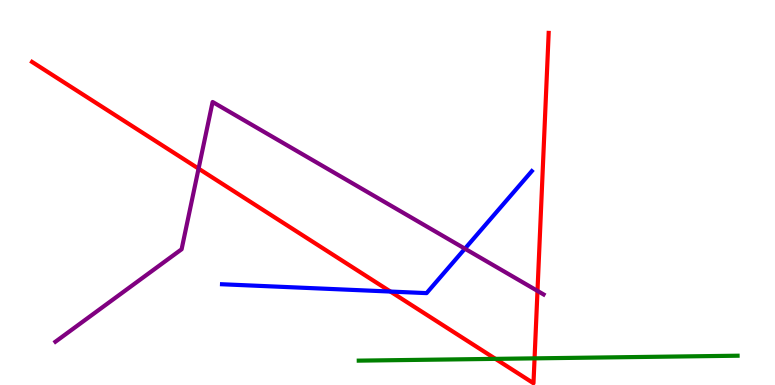[{'lines': ['blue', 'red'], 'intersections': [{'x': 5.04, 'y': 2.43}]}, {'lines': ['green', 'red'], 'intersections': [{'x': 6.39, 'y': 0.679}, {'x': 6.9, 'y': 0.692}]}, {'lines': ['purple', 'red'], 'intersections': [{'x': 2.56, 'y': 5.62}, {'x': 6.94, 'y': 2.44}]}, {'lines': ['blue', 'green'], 'intersections': []}, {'lines': ['blue', 'purple'], 'intersections': [{'x': 6.0, 'y': 3.54}]}, {'lines': ['green', 'purple'], 'intersections': []}]